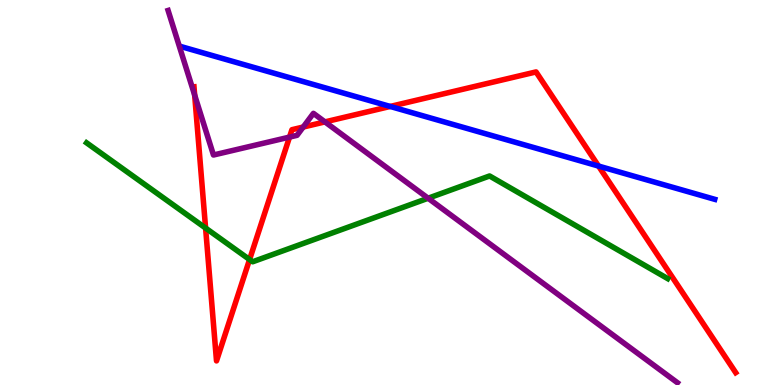[{'lines': ['blue', 'red'], 'intersections': [{'x': 5.03, 'y': 7.24}, {'x': 7.72, 'y': 5.69}]}, {'lines': ['green', 'red'], 'intersections': [{'x': 2.65, 'y': 4.08}, {'x': 3.22, 'y': 3.26}]}, {'lines': ['purple', 'red'], 'intersections': [{'x': 2.51, 'y': 7.53}, {'x': 3.74, 'y': 6.44}, {'x': 3.91, 'y': 6.7}, {'x': 4.19, 'y': 6.83}]}, {'lines': ['blue', 'green'], 'intersections': []}, {'lines': ['blue', 'purple'], 'intersections': []}, {'lines': ['green', 'purple'], 'intersections': [{'x': 5.52, 'y': 4.85}]}]